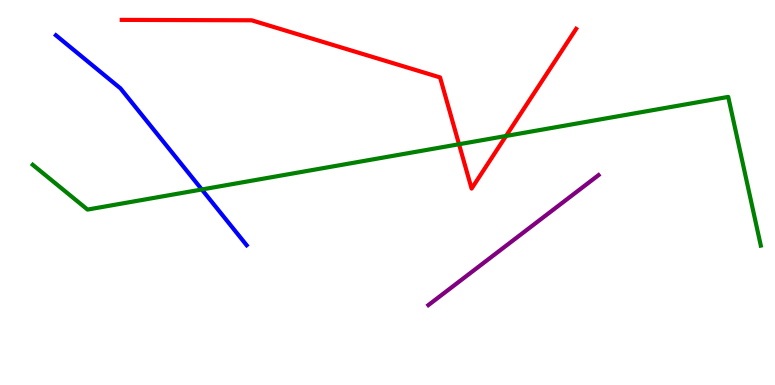[{'lines': ['blue', 'red'], 'intersections': []}, {'lines': ['green', 'red'], 'intersections': [{'x': 5.92, 'y': 6.25}, {'x': 6.53, 'y': 6.47}]}, {'lines': ['purple', 'red'], 'intersections': []}, {'lines': ['blue', 'green'], 'intersections': [{'x': 2.6, 'y': 5.08}]}, {'lines': ['blue', 'purple'], 'intersections': []}, {'lines': ['green', 'purple'], 'intersections': []}]